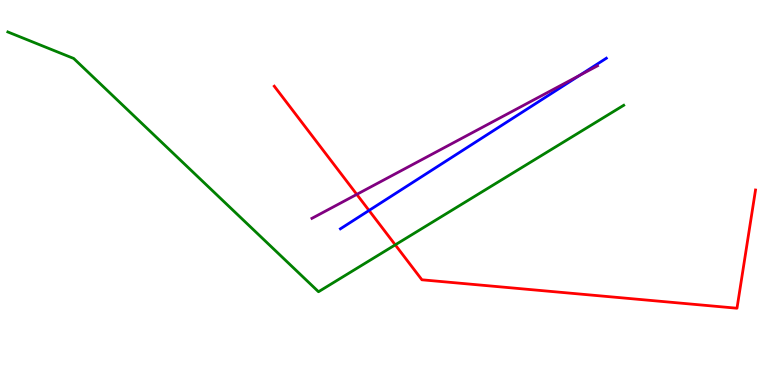[{'lines': ['blue', 'red'], 'intersections': [{'x': 4.76, 'y': 4.53}]}, {'lines': ['green', 'red'], 'intersections': [{'x': 5.1, 'y': 3.64}]}, {'lines': ['purple', 'red'], 'intersections': [{'x': 4.6, 'y': 4.95}]}, {'lines': ['blue', 'green'], 'intersections': []}, {'lines': ['blue', 'purple'], 'intersections': [{'x': 7.48, 'y': 8.04}]}, {'lines': ['green', 'purple'], 'intersections': []}]